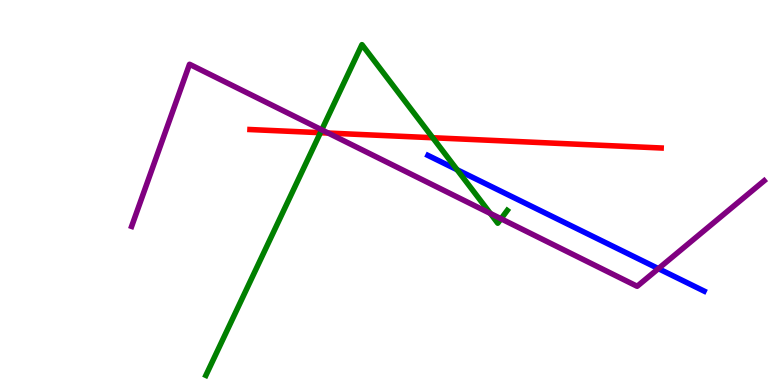[{'lines': ['blue', 'red'], 'intersections': []}, {'lines': ['green', 'red'], 'intersections': [{'x': 4.13, 'y': 6.55}, {'x': 5.58, 'y': 6.42}]}, {'lines': ['purple', 'red'], 'intersections': [{'x': 4.23, 'y': 6.54}]}, {'lines': ['blue', 'green'], 'intersections': [{'x': 5.9, 'y': 5.59}]}, {'lines': ['blue', 'purple'], 'intersections': [{'x': 8.5, 'y': 3.02}]}, {'lines': ['green', 'purple'], 'intersections': [{'x': 4.15, 'y': 6.63}, {'x': 6.33, 'y': 4.46}, {'x': 6.47, 'y': 4.32}]}]